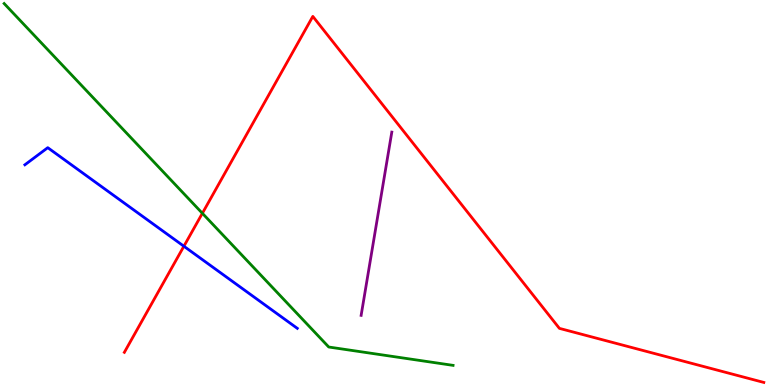[{'lines': ['blue', 'red'], 'intersections': [{'x': 2.37, 'y': 3.6}]}, {'lines': ['green', 'red'], 'intersections': [{'x': 2.61, 'y': 4.46}]}, {'lines': ['purple', 'red'], 'intersections': []}, {'lines': ['blue', 'green'], 'intersections': []}, {'lines': ['blue', 'purple'], 'intersections': []}, {'lines': ['green', 'purple'], 'intersections': []}]